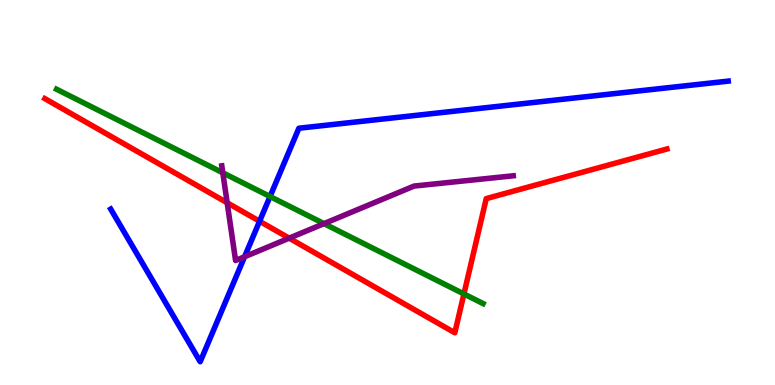[{'lines': ['blue', 'red'], 'intersections': [{'x': 3.35, 'y': 4.25}]}, {'lines': ['green', 'red'], 'intersections': [{'x': 5.99, 'y': 2.36}]}, {'lines': ['purple', 'red'], 'intersections': [{'x': 2.93, 'y': 4.73}, {'x': 3.73, 'y': 3.81}]}, {'lines': ['blue', 'green'], 'intersections': [{'x': 3.48, 'y': 4.9}]}, {'lines': ['blue', 'purple'], 'intersections': [{'x': 3.16, 'y': 3.33}]}, {'lines': ['green', 'purple'], 'intersections': [{'x': 2.87, 'y': 5.51}, {'x': 4.18, 'y': 4.19}]}]